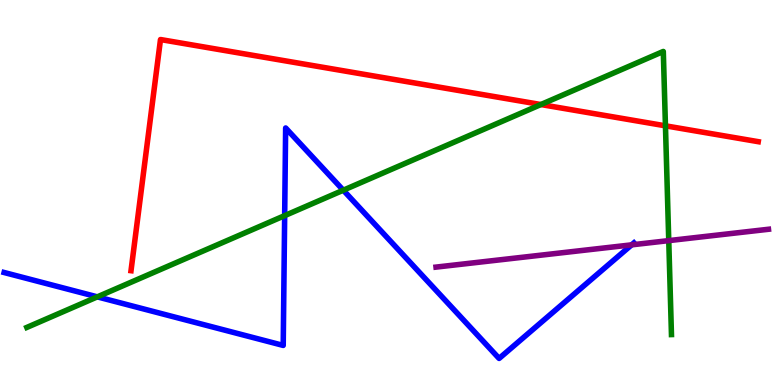[{'lines': ['blue', 'red'], 'intersections': []}, {'lines': ['green', 'red'], 'intersections': [{'x': 6.98, 'y': 7.28}, {'x': 8.59, 'y': 6.73}]}, {'lines': ['purple', 'red'], 'intersections': []}, {'lines': ['blue', 'green'], 'intersections': [{'x': 1.26, 'y': 2.29}, {'x': 3.67, 'y': 4.4}, {'x': 4.43, 'y': 5.06}]}, {'lines': ['blue', 'purple'], 'intersections': [{'x': 8.15, 'y': 3.64}]}, {'lines': ['green', 'purple'], 'intersections': [{'x': 8.63, 'y': 3.75}]}]